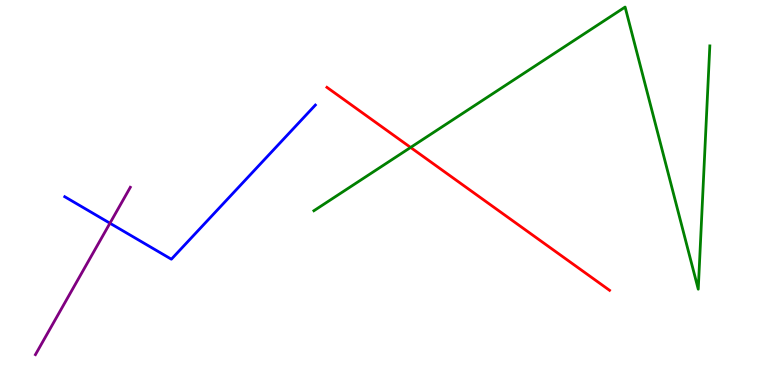[{'lines': ['blue', 'red'], 'intersections': []}, {'lines': ['green', 'red'], 'intersections': [{'x': 5.3, 'y': 6.17}]}, {'lines': ['purple', 'red'], 'intersections': []}, {'lines': ['blue', 'green'], 'intersections': []}, {'lines': ['blue', 'purple'], 'intersections': [{'x': 1.42, 'y': 4.2}]}, {'lines': ['green', 'purple'], 'intersections': []}]